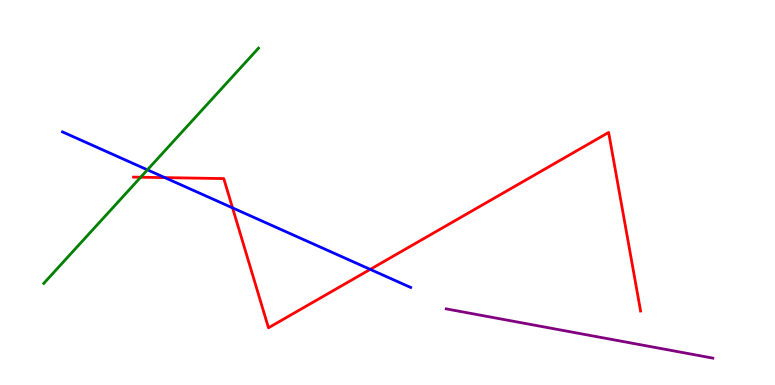[{'lines': ['blue', 'red'], 'intersections': [{'x': 2.13, 'y': 5.39}, {'x': 3.0, 'y': 4.6}, {'x': 4.78, 'y': 3.0}]}, {'lines': ['green', 'red'], 'intersections': [{'x': 1.82, 'y': 5.4}]}, {'lines': ['purple', 'red'], 'intersections': []}, {'lines': ['blue', 'green'], 'intersections': [{'x': 1.9, 'y': 5.59}]}, {'lines': ['blue', 'purple'], 'intersections': []}, {'lines': ['green', 'purple'], 'intersections': []}]